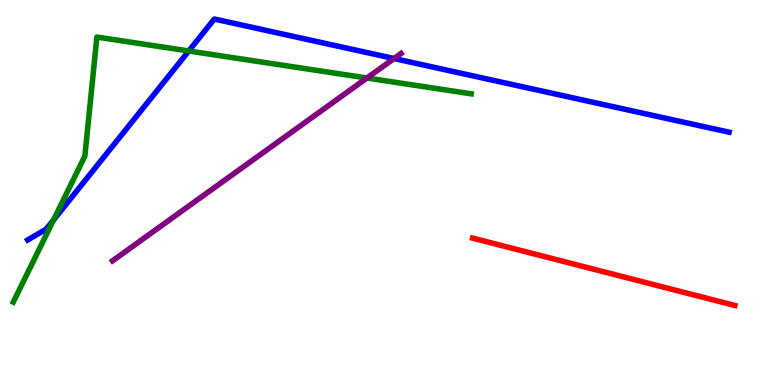[{'lines': ['blue', 'red'], 'intersections': []}, {'lines': ['green', 'red'], 'intersections': []}, {'lines': ['purple', 'red'], 'intersections': []}, {'lines': ['blue', 'green'], 'intersections': [{'x': 0.691, 'y': 4.29}, {'x': 2.44, 'y': 8.68}]}, {'lines': ['blue', 'purple'], 'intersections': [{'x': 5.08, 'y': 8.48}]}, {'lines': ['green', 'purple'], 'intersections': [{'x': 4.73, 'y': 7.97}]}]